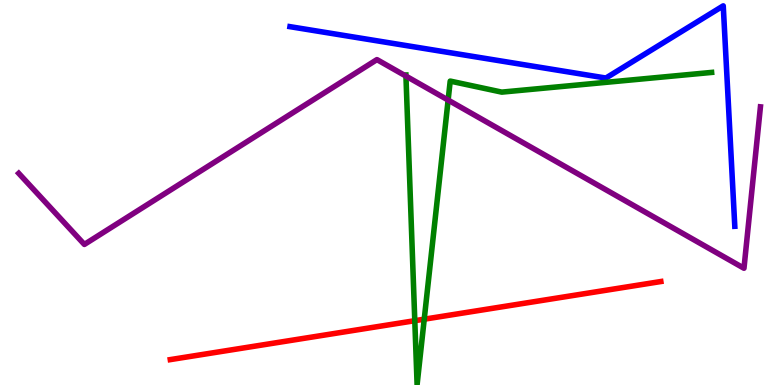[{'lines': ['blue', 'red'], 'intersections': []}, {'lines': ['green', 'red'], 'intersections': [{'x': 5.35, 'y': 1.67}, {'x': 5.47, 'y': 1.71}]}, {'lines': ['purple', 'red'], 'intersections': []}, {'lines': ['blue', 'green'], 'intersections': []}, {'lines': ['blue', 'purple'], 'intersections': []}, {'lines': ['green', 'purple'], 'intersections': [{'x': 5.24, 'y': 8.02}, {'x': 5.78, 'y': 7.4}]}]